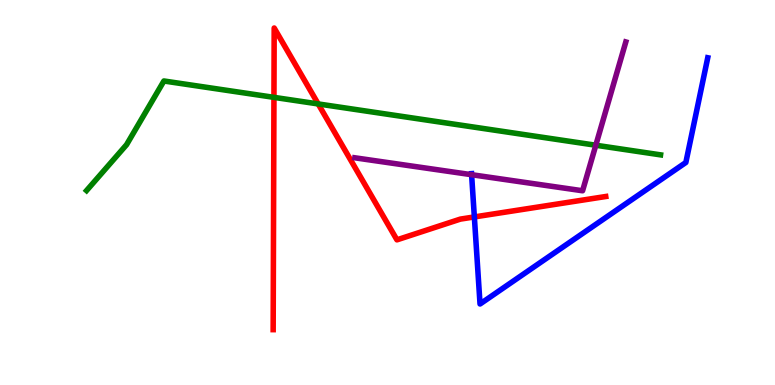[{'lines': ['blue', 'red'], 'intersections': [{'x': 6.12, 'y': 4.37}]}, {'lines': ['green', 'red'], 'intersections': [{'x': 3.53, 'y': 7.47}, {'x': 4.11, 'y': 7.3}]}, {'lines': ['purple', 'red'], 'intersections': []}, {'lines': ['blue', 'green'], 'intersections': []}, {'lines': ['blue', 'purple'], 'intersections': [{'x': 6.09, 'y': 5.46}]}, {'lines': ['green', 'purple'], 'intersections': [{'x': 7.69, 'y': 6.23}]}]